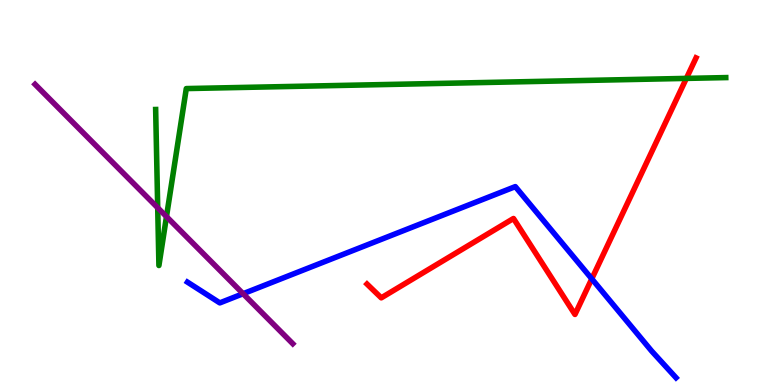[{'lines': ['blue', 'red'], 'intersections': [{'x': 7.64, 'y': 2.76}]}, {'lines': ['green', 'red'], 'intersections': [{'x': 8.86, 'y': 7.96}]}, {'lines': ['purple', 'red'], 'intersections': []}, {'lines': ['blue', 'green'], 'intersections': []}, {'lines': ['blue', 'purple'], 'intersections': [{'x': 3.14, 'y': 2.37}]}, {'lines': ['green', 'purple'], 'intersections': [{'x': 2.03, 'y': 4.6}, {'x': 2.15, 'y': 4.37}]}]